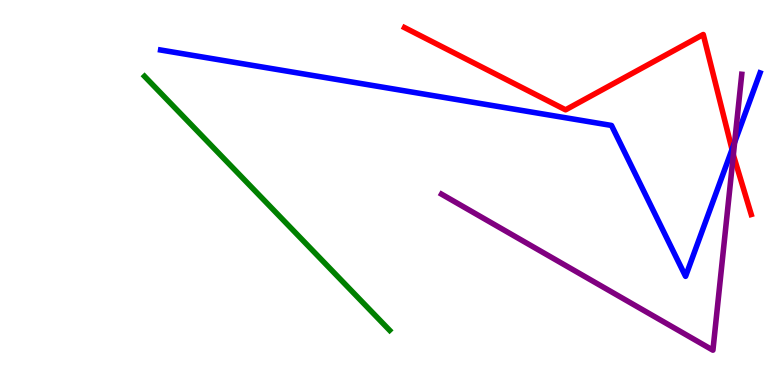[{'lines': ['blue', 'red'], 'intersections': [{'x': 9.45, 'y': 6.12}]}, {'lines': ['green', 'red'], 'intersections': []}, {'lines': ['purple', 'red'], 'intersections': [{'x': 9.46, 'y': 5.98}]}, {'lines': ['blue', 'green'], 'intersections': []}, {'lines': ['blue', 'purple'], 'intersections': [{'x': 9.48, 'y': 6.3}]}, {'lines': ['green', 'purple'], 'intersections': []}]